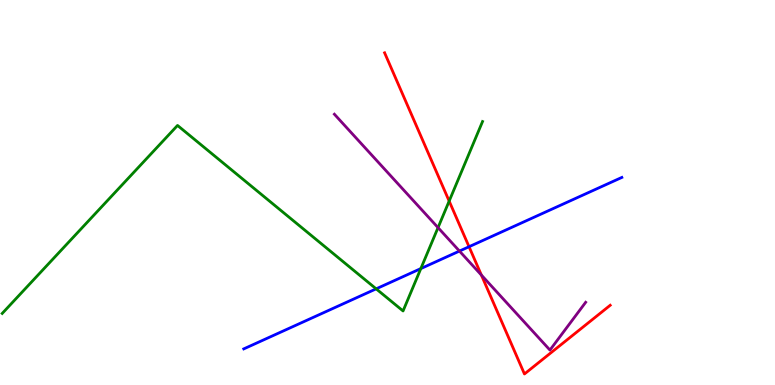[{'lines': ['blue', 'red'], 'intersections': [{'x': 6.05, 'y': 3.59}]}, {'lines': ['green', 'red'], 'intersections': [{'x': 5.8, 'y': 4.78}]}, {'lines': ['purple', 'red'], 'intersections': [{'x': 6.21, 'y': 2.86}]}, {'lines': ['blue', 'green'], 'intersections': [{'x': 4.85, 'y': 2.5}, {'x': 5.43, 'y': 3.02}]}, {'lines': ['blue', 'purple'], 'intersections': [{'x': 5.93, 'y': 3.48}]}, {'lines': ['green', 'purple'], 'intersections': [{'x': 5.65, 'y': 4.09}]}]